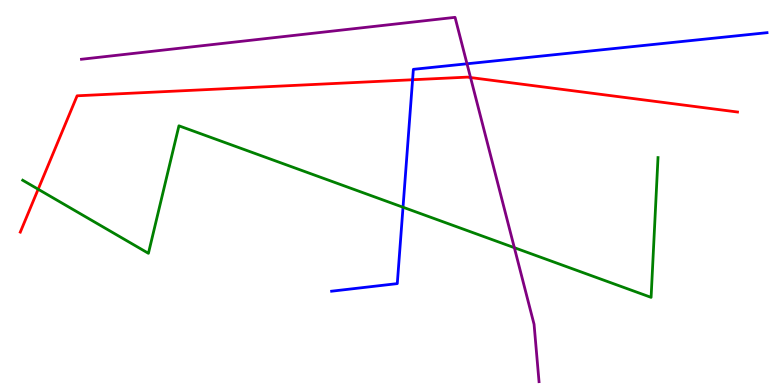[{'lines': ['blue', 'red'], 'intersections': [{'x': 5.32, 'y': 7.93}]}, {'lines': ['green', 'red'], 'intersections': [{'x': 0.493, 'y': 5.08}]}, {'lines': ['purple', 'red'], 'intersections': [{'x': 6.07, 'y': 7.99}]}, {'lines': ['blue', 'green'], 'intersections': [{'x': 5.2, 'y': 4.62}]}, {'lines': ['blue', 'purple'], 'intersections': [{'x': 6.03, 'y': 8.34}]}, {'lines': ['green', 'purple'], 'intersections': [{'x': 6.64, 'y': 3.57}]}]